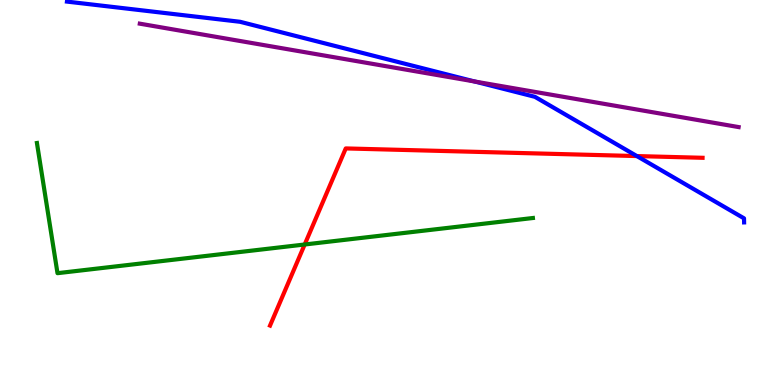[{'lines': ['blue', 'red'], 'intersections': [{'x': 8.22, 'y': 5.95}]}, {'lines': ['green', 'red'], 'intersections': [{'x': 3.93, 'y': 3.65}]}, {'lines': ['purple', 'red'], 'intersections': []}, {'lines': ['blue', 'green'], 'intersections': []}, {'lines': ['blue', 'purple'], 'intersections': [{'x': 6.13, 'y': 7.88}]}, {'lines': ['green', 'purple'], 'intersections': []}]